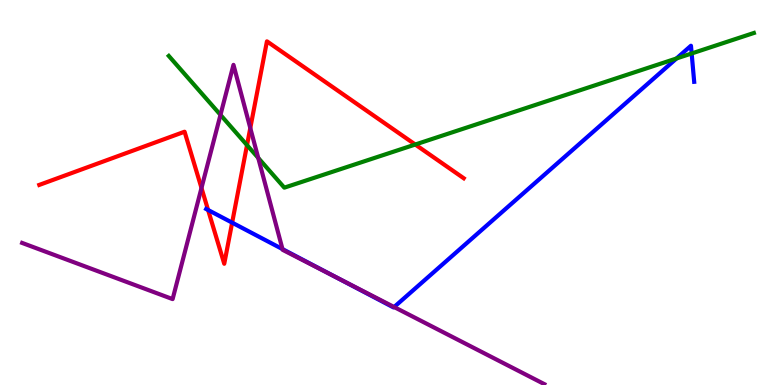[{'lines': ['blue', 'red'], 'intersections': [{'x': 2.69, 'y': 4.55}, {'x': 3.0, 'y': 4.22}]}, {'lines': ['green', 'red'], 'intersections': [{'x': 3.19, 'y': 6.23}, {'x': 5.36, 'y': 6.25}]}, {'lines': ['purple', 'red'], 'intersections': [{'x': 2.6, 'y': 5.12}, {'x': 3.23, 'y': 6.67}]}, {'lines': ['blue', 'green'], 'intersections': [{'x': 8.73, 'y': 8.48}, {'x': 8.92, 'y': 8.61}]}, {'lines': ['blue', 'purple'], 'intersections': [{'x': 3.65, 'y': 3.53}, {'x': 4.33, 'y': 2.8}, {'x': 5.09, 'y': 2.03}]}, {'lines': ['green', 'purple'], 'intersections': [{'x': 2.84, 'y': 7.02}, {'x': 3.33, 'y': 5.9}]}]